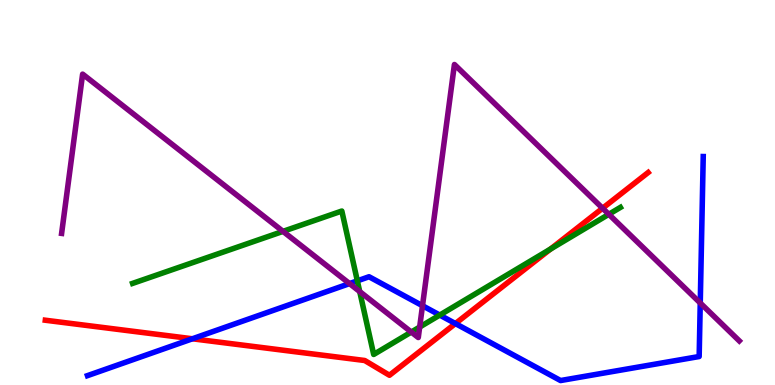[{'lines': ['blue', 'red'], 'intersections': [{'x': 2.48, 'y': 1.2}, {'x': 5.88, 'y': 1.6}]}, {'lines': ['green', 'red'], 'intersections': [{'x': 7.1, 'y': 3.53}]}, {'lines': ['purple', 'red'], 'intersections': [{'x': 7.78, 'y': 4.59}]}, {'lines': ['blue', 'green'], 'intersections': [{'x': 4.61, 'y': 2.71}, {'x': 5.67, 'y': 1.82}]}, {'lines': ['blue', 'purple'], 'intersections': [{'x': 4.51, 'y': 2.63}, {'x': 5.45, 'y': 2.06}, {'x': 9.04, 'y': 2.13}]}, {'lines': ['green', 'purple'], 'intersections': [{'x': 3.65, 'y': 3.99}, {'x': 4.64, 'y': 2.43}, {'x': 5.31, 'y': 1.38}, {'x': 5.42, 'y': 1.51}, {'x': 7.86, 'y': 4.43}]}]